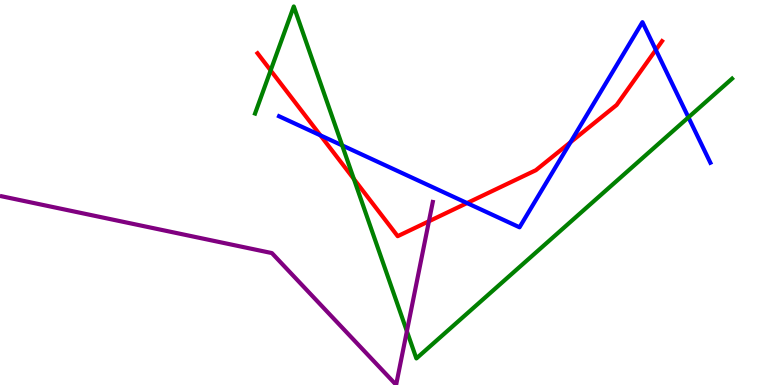[{'lines': ['blue', 'red'], 'intersections': [{'x': 4.13, 'y': 6.48}, {'x': 6.03, 'y': 4.73}, {'x': 7.36, 'y': 6.31}, {'x': 8.46, 'y': 8.7}]}, {'lines': ['green', 'red'], 'intersections': [{'x': 3.49, 'y': 8.17}, {'x': 4.57, 'y': 5.35}]}, {'lines': ['purple', 'red'], 'intersections': [{'x': 5.53, 'y': 4.25}]}, {'lines': ['blue', 'green'], 'intersections': [{'x': 4.42, 'y': 6.22}, {'x': 8.88, 'y': 6.95}]}, {'lines': ['blue', 'purple'], 'intersections': []}, {'lines': ['green', 'purple'], 'intersections': [{'x': 5.25, 'y': 1.4}]}]